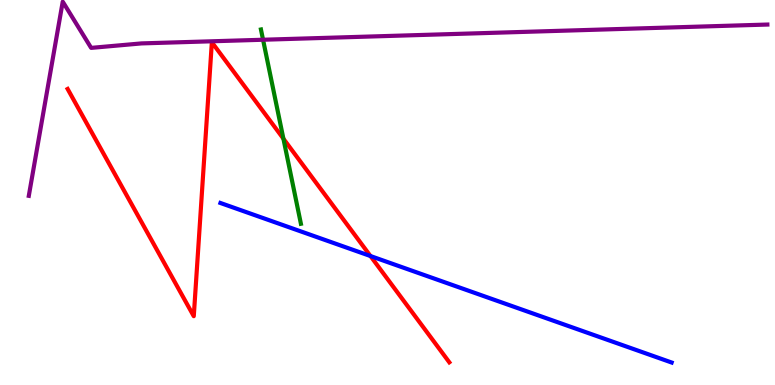[{'lines': ['blue', 'red'], 'intersections': [{'x': 4.78, 'y': 3.35}]}, {'lines': ['green', 'red'], 'intersections': [{'x': 3.66, 'y': 6.4}]}, {'lines': ['purple', 'red'], 'intersections': []}, {'lines': ['blue', 'green'], 'intersections': []}, {'lines': ['blue', 'purple'], 'intersections': []}, {'lines': ['green', 'purple'], 'intersections': [{'x': 3.39, 'y': 8.97}]}]